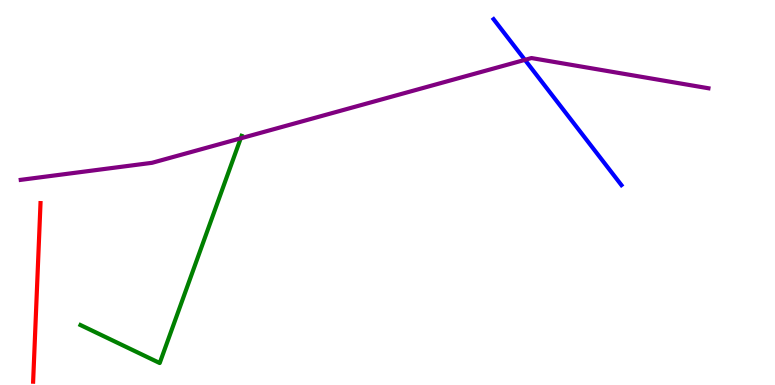[{'lines': ['blue', 'red'], 'intersections': []}, {'lines': ['green', 'red'], 'intersections': []}, {'lines': ['purple', 'red'], 'intersections': []}, {'lines': ['blue', 'green'], 'intersections': []}, {'lines': ['blue', 'purple'], 'intersections': [{'x': 6.77, 'y': 8.45}]}, {'lines': ['green', 'purple'], 'intersections': [{'x': 3.11, 'y': 6.41}]}]